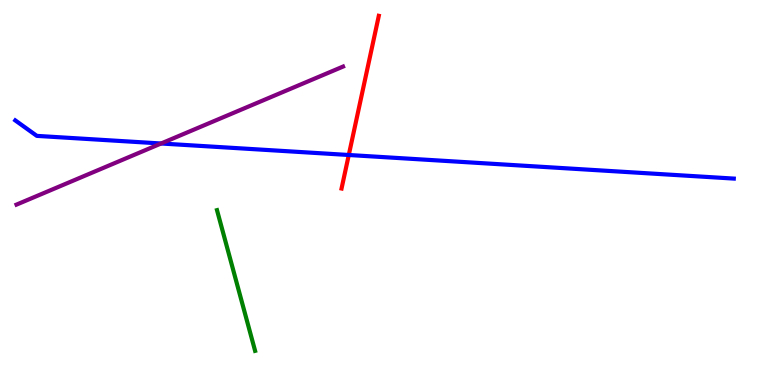[{'lines': ['blue', 'red'], 'intersections': [{'x': 4.5, 'y': 5.97}]}, {'lines': ['green', 'red'], 'intersections': []}, {'lines': ['purple', 'red'], 'intersections': []}, {'lines': ['blue', 'green'], 'intersections': []}, {'lines': ['blue', 'purple'], 'intersections': [{'x': 2.08, 'y': 6.27}]}, {'lines': ['green', 'purple'], 'intersections': []}]